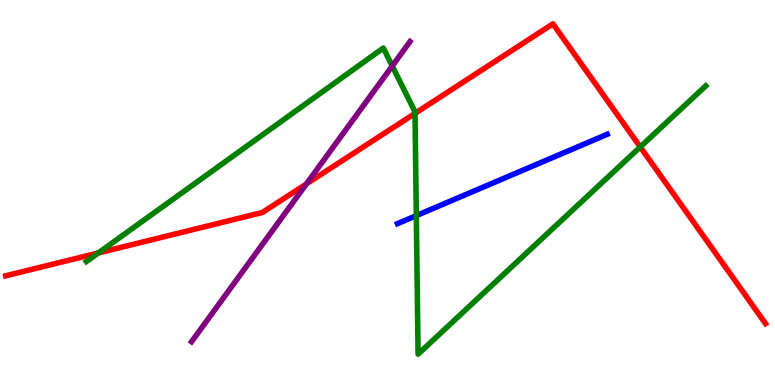[{'lines': ['blue', 'red'], 'intersections': []}, {'lines': ['green', 'red'], 'intersections': [{'x': 1.27, 'y': 3.43}, {'x': 5.36, 'y': 7.06}, {'x': 8.26, 'y': 6.18}]}, {'lines': ['purple', 'red'], 'intersections': [{'x': 3.95, 'y': 5.22}]}, {'lines': ['blue', 'green'], 'intersections': [{'x': 5.37, 'y': 4.4}]}, {'lines': ['blue', 'purple'], 'intersections': []}, {'lines': ['green', 'purple'], 'intersections': [{'x': 5.06, 'y': 8.29}]}]